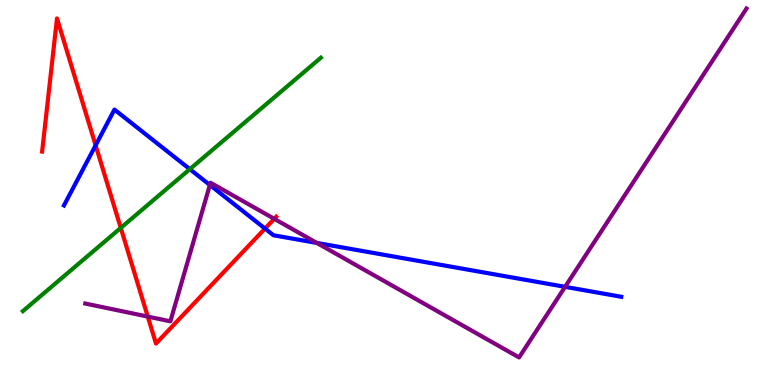[{'lines': ['blue', 'red'], 'intersections': [{'x': 1.23, 'y': 6.23}, {'x': 3.42, 'y': 4.06}]}, {'lines': ['green', 'red'], 'intersections': [{'x': 1.56, 'y': 4.08}]}, {'lines': ['purple', 'red'], 'intersections': [{'x': 1.91, 'y': 1.78}, {'x': 3.54, 'y': 4.32}]}, {'lines': ['blue', 'green'], 'intersections': [{'x': 2.45, 'y': 5.61}]}, {'lines': ['blue', 'purple'], 'intersections': [{'x': 2.71, 'y': 5.2}, {'x': 4.09, 'y': 3.69}, {'x': 7.29, 'y': 2.55}]}, {'lines': ['green', 'purple'], 'intersections': []}]